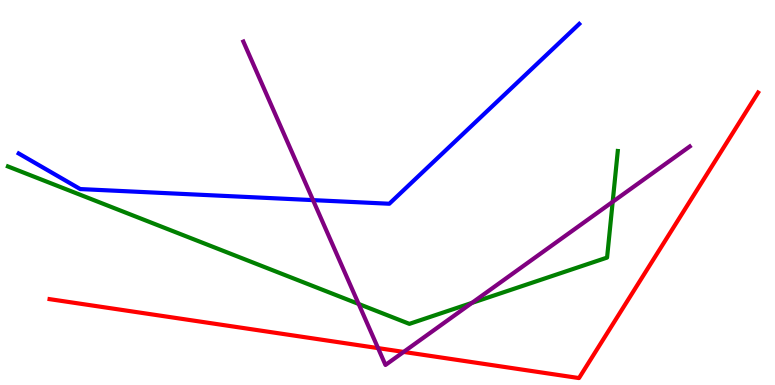[{'lines': ['blue', 'red'], 'intersections': []}, {'lines': ['green', 'red'], 'intersections': []}, {'lines': ['purple', 'red'], 'intersections': [{'x': 4.88, 'y': 0.958}, {'x': 5.21, 'y': 0.859}]}, {'lines': ['blue', 'green'], 'intersections': []}, {'lines': ['blue', 'purple'], 'intersections': [{'x': 4.04, 'y': 4.8}]}, {'lines': ['green', 'purple'], 'intersections': [{'x': 4.63, 'y': 2.1}, {'x': 6.09, 'y': 2.13}, {'x': 7.91, 'y': 4.76}]}]